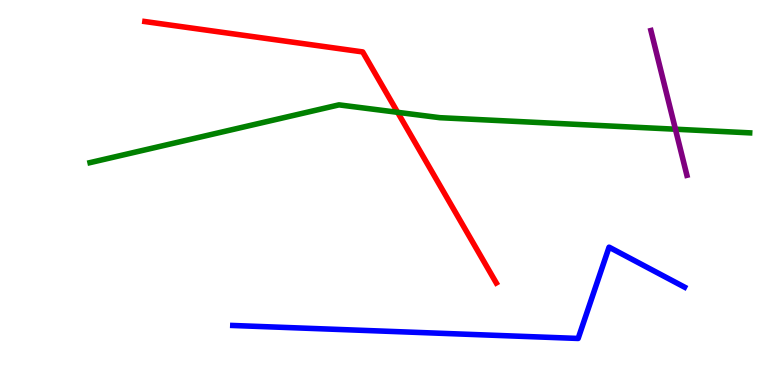[{'lines': ['blue', 'red'], 'intersections': []}, {'lines': ['green', 'red'], 'intersections': [{'x': 5.13, 'y': 7.08}]}, {'lines': ['purple', 'red'], 'intersections': []}, {'lines': ['blue', 'green'], 'intersections': []}, {'lines': ['blue', 'purple'], 'intersections': []}, {'lines': ['green', 'purple'], 'intersections': [{'x': 8.72, 'y': 6.64}]}]